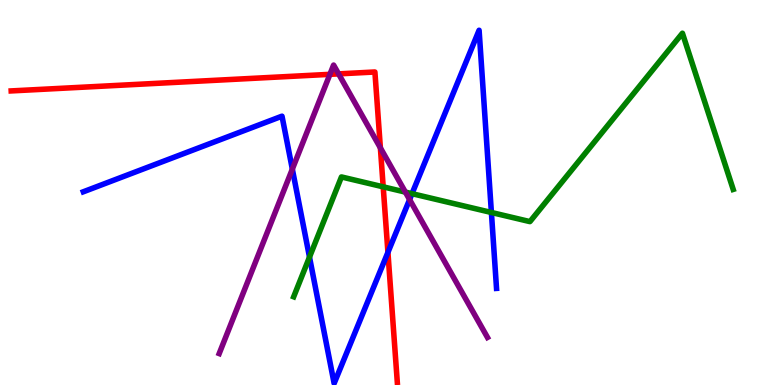[{'lines': ['blue', 'red'], 'intersections': [{'x': 5.01, 'y': 3.45}]}, {'lines': ['green', 'red'], 'intersections': [{'x': 4.94, 'y': 5.15}]}, {'lines': ['purple', 'red'], 'intersections': [{'x': 4.26, 'y': 8.07}, {'x': 4.37, 'y': 8.08}, {'x': 4.91, 'y': 6.16}]}, {'lines': ['blue', 'green'], 'intersections': [{'x': 3.99, 'y': 3.32}, {'x': 5.32, 'y': 4.97}, {'x': 6.34, 'y': 4.48}]}, {'lines': ['blue', 'purple'], 'intersections': [{'x': 3.77, 'y': 5.61}, {'x': 5.29, 'y': 4.82}]}, {'lines': ['green', 'purple'], 'intersections': [{'x': 5.23, 'y': 5.01}]}]